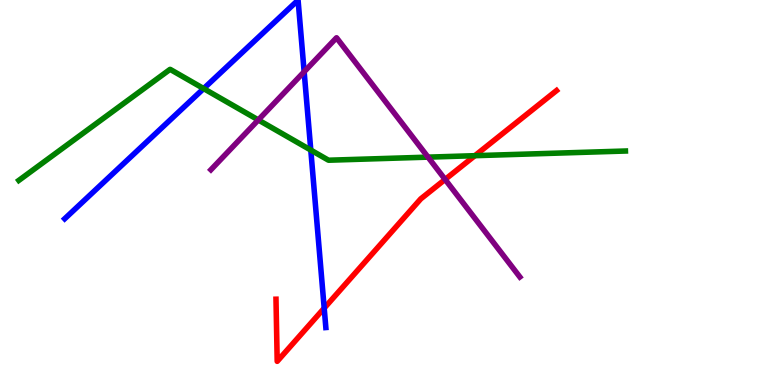[{'lines': ['blue', 'red'], 'intersections': [{'x': 4.18, 'y': 2.0}]}, {'lines': ['green', 'red'], 'intersections': [{'x': 6.13, 'y': 5.96}]}, {'lines': ['purple', 'red'], 'intersections': [{'x': 5.74, 'y': 5.34}]}, {'lines': ['blue', 'green'], 'intersections': [{'x': 2.63, 'y': 7.7}, {'x': 4.01, 'y': 6.1}]}, {'lines': ['blue', 'purple'], 'intersections': [{'x': 3.92, 'y': 8.14}]}, {'lines': ['green', 'purple'], 'intersections': [{'x': 3.33, 'y': 6.88}, {'x': 5.52, 'y': 5.92}]}]